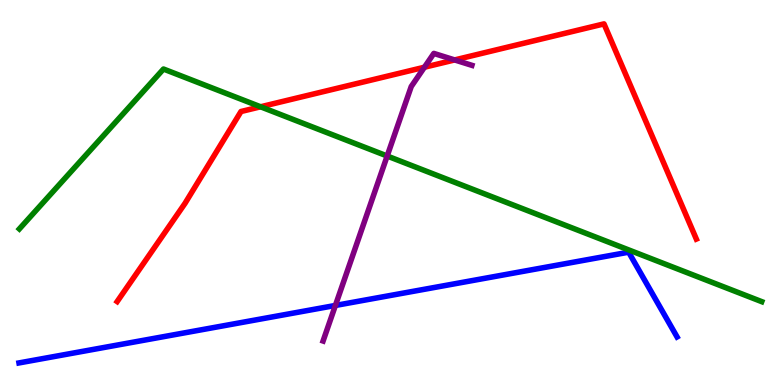[{'lines': ['blue', 'red'], 'intersections': []}, {'lines': ['green', 'red'], 'intersections': [{'x': 3.36, 'y': 7.23}]}, {'lines': ['purple', 'red'], 'intersections': [{'x': 5.48, 'y': 8.25}, {'x': 5.87, 'y': 8.44}]}, {'lines': ['blue', 'green'], 'intersections': []}, {'lines': ['blue', 'purple'], 'intersections': [{'x': 4.33, 'y': 2.07}]}, {'lines': ['green', 'purple'], 'intersections': [{'x': 5.0, 'y': 5.95}]}]